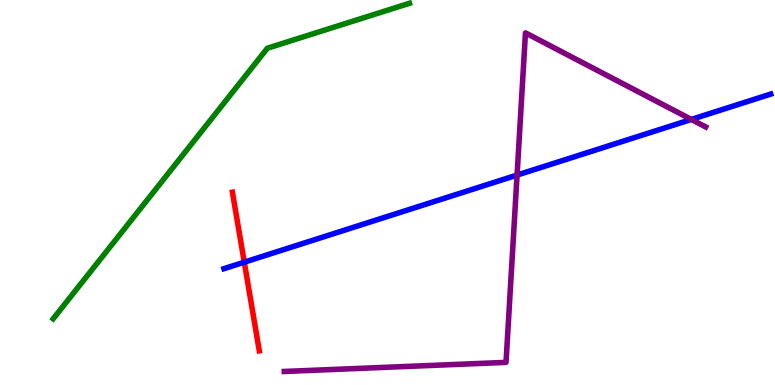[{'lines': ['blue', 'red'], 'intersections': [{'x': 3.15, 'y': 3.19}]}, {'lines': ['green', 'red'], 'intersections': []}, {'lines': ['purple', 'red'], 'intersections': []}, {'lines': ['blue', 'green'], 'intersections': []}, {'lines': ['blue', 'purple'], 'intersections': [{'x': 6.67, 'y': 5.45}, {'x': 8.92, 'y': 6.9}]}, {'lines': ['green', 'purple'], 'intersections': []}]